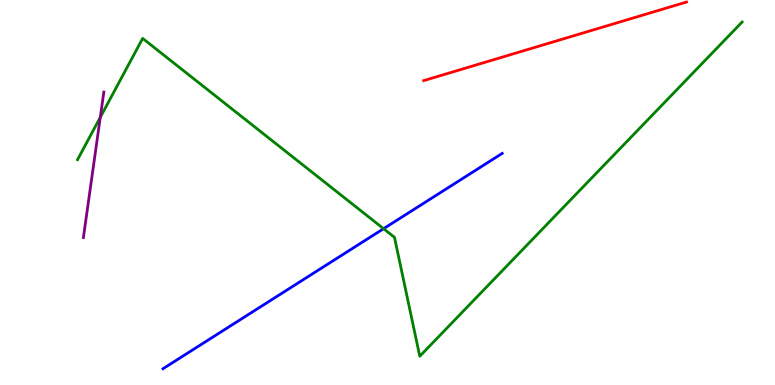[{'lines': ['blue', 'red'], 'intersections': []}, {'lines': ['green', 'red'], 'intersections': []}, {'lines': ['purple', 'red'], 'intersections': []}, {'lines': ['blue', 'green'], 'intersections': [{'x': 4.95, 'y': 4.06}]}, {'lines': ['blue', 'purple'], 'intersections': []}, {'lines': ['green', 'purple'], 'intersections': [{'x': 1.29, 'y': 6.95}]}]